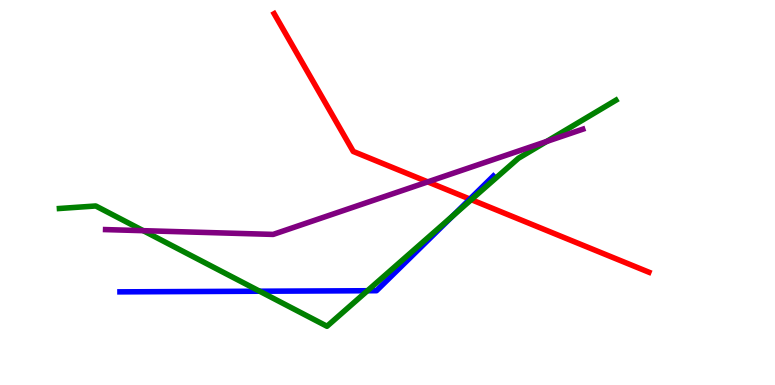[{'lines': ['blue', 'red'], 'intersections': [{'x': 6.06, 'y': 4.83}]}, {'lines': ['green', 'red'], 'intersections': [{'x': 6.08, 'y': 4.81}]}, {'lines': ['purple', 'red'], 'intersections': [{'x': 5.52, 'y': 5.28}]}, {'lines': ['blue', 'green'], 'intersections': [{'x': 3.35, 'y': 2.44}, {'x': 4.74, 'y': 2.45}, {'x': 5.84, 'y': 4.4}]}, {'lines': ['blue', 'purple'], 'intersections': []}, {'lines': ['green', 'purple'], 'intersections': [{'x': 1.85, 'y': 4.01}, {'x': 7.05, 'y': 6.33}]}]